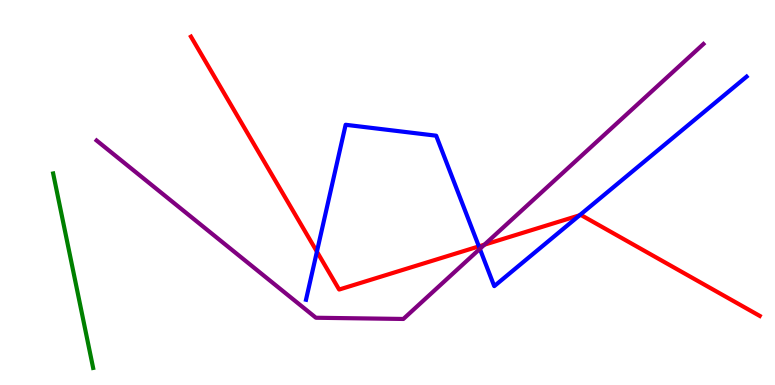[{'lines': ['blue', 'red'], 'intersections': [{'x': 4.09, 'y': 3.46}, {'x': 6.18, 'y': 3.6}, {'x': 7.48, 'y': 4.41}]}, {'lines': ['green', 'red'], 'intersections': []}, {'lines': ['purple', 'red'], 'intersections': [{'x': 6.25, 'y': 3.64}]}, {'lines': ['blue', 'green'], 'intersections': []}, {'lines': ['blue', 'purple'], 'intersections': [{'x': 6.19, 'y': 3.54}]}, {'lines': ['green', 'purple'], 'intersections': []}]